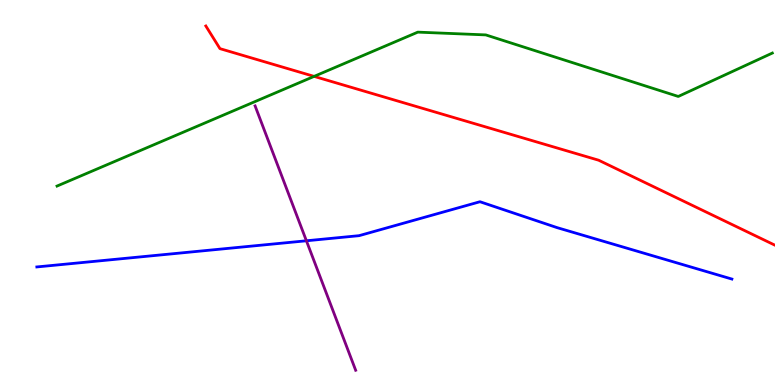[{'lines': ['blue', 'red'], 'intersections': []}, {'lines': ['green', 'red'], 'intersections': [{'x': 4.05, 'y': 8.02}]}, {'lines': ['purple', 'red'], 'intersections': []}, {'lines': ['blue', 'green'], 'intersections': []}, {'lines': ['blue', 'purple'], 'intersections': [{'x': 3.95, 'y': 3.75}]}, {'lines': ['green', 'purple'], 'intersections': []}]